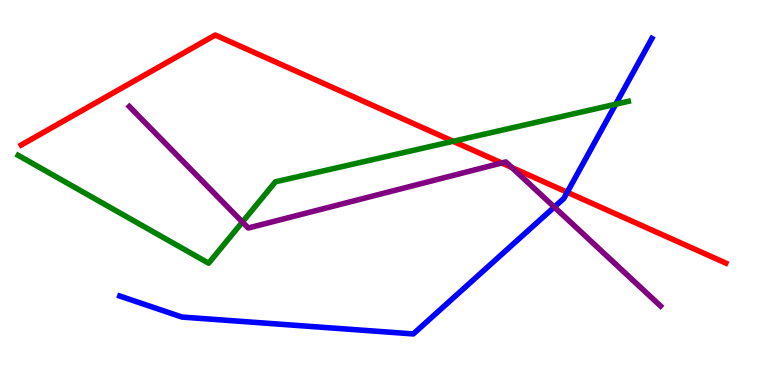[{'lines': ['blue', 'red'], 'intersections': [{'x': 7.32, 'y': 5.01}]}, {'lines': ['green', 'red'], 'intersections': [{'x': 5.85, 'y': 6.33}]}, {'lines': ['purple', 'red'], 'intersections': [{'x': 6.47, 'y': 5.77}, {'x': 6.6, 'y': 5.65}]}, {'lines': ['blue', 'green'], 'intersections': [{'x': 7.94, 'y': 7.29}]}, {'lines': ['blue', 'purple'], 'intersections': [{'x': 7.15, 'y': 4.62}]}, {'lines': ['green', 'purple'], 'intersections': [{'x': 3.13, 'y': 4.23}]}]